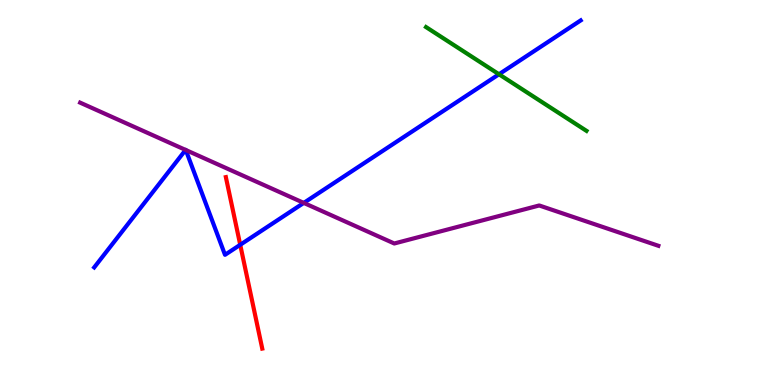[{'lines': ['blue', 'red'], 'intersections': [{'x': 3.1, 'y': 3.64}]}, {'lines': ['green', 'red'], 'intersections': []}, {'lines': ['purple', 'red'], 'intersections': []}, {'lines': ['blue', 'green'], 'intersections': [{'x': 6.44, 'y': 8.07}]}, {'lines': ['blue', 'purple'], 'intersections': [{'x': 2.39, 'y': 6.11}, {'x': 2.4, 'y': 6.1}, {'x': 3.92, 'y': 4.73}]}, {'lines': ['green', 'purple'], 'intersections': []}]